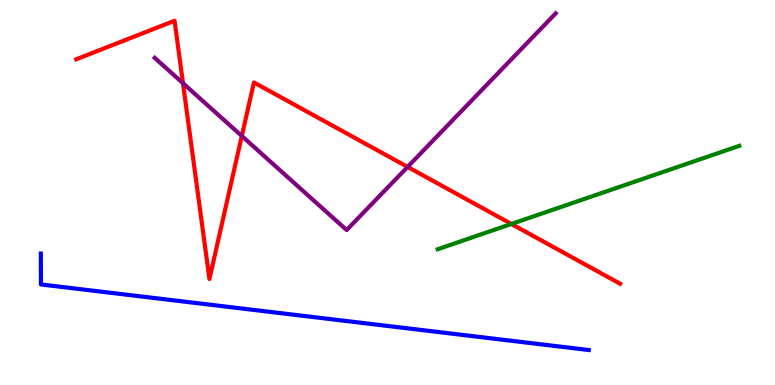[{'lines': ['blue', 'red'], 'intersections': []}, {'lines': ['green', 'red'], 'intersections': [{'x': 6.6, 'y': 4.18}]}, {'lines': ['purple', 'red'], 'intersections': [{'x': 2.36, 'y': 7.84}, {'x': 3.12, 'y': 6.47}, {'x': 5.26, 'y': 5.66}]}, {'lines': ['blue', 'green'], 'intersections': []}, {'lines': ['blue', 'purple'], 'intersections': []}, {'lines': ['green', 'purple'], 'intersections': []}]